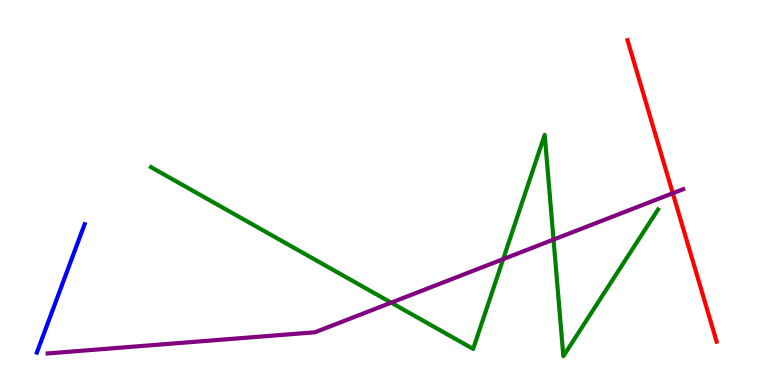[{'lines': ['blue', 'red'], 'intersections': []}, {'lines': ['green', 'red'], 'intersections': []}, {'lines': ['purple', 'red'], 'intersections': [{'x': 8.68, 'y': 4.98}]}, {'lines': ['blue', 'green'], 'intersections': []}, {'lines': ['blue', 'purple'], 'intersections': []}, {'lines': ['green', 'purple'], 'intersections': [{'x': 5.05, 'y': 2.14}, {'x': 6.49, 'y': 3.27}, {'x': 7.14, 'y': 3.78}]}]